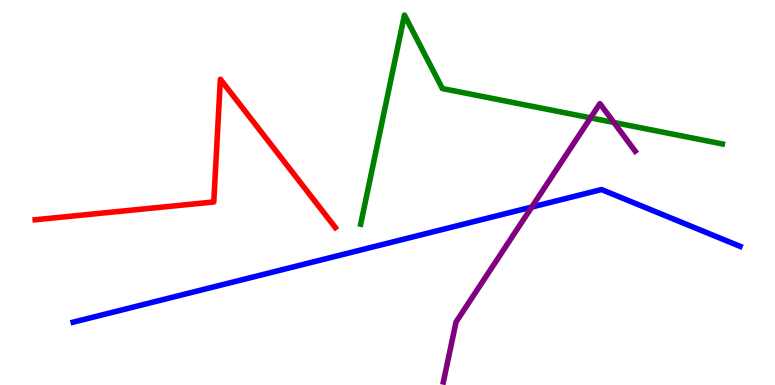[{'lines': ['blue', 'red'], 'intersections': []}, {'lines': ['green', 'red'], 'intersections': []}, {'lines': ['purple', 'red'], 'intersections': []}, {'lines': ['blue', 'green'], 'intersections': []}, {'lines': ['blue', 'purple'], 'intersections': [{'x': 6.86, 'y': 4.62}]}, {'lines': ['green', 'purple'], 'intersections': [{'x': 7.62, 'y': 6.94}, {'x': 7.92, 'y': 6.82}]}]